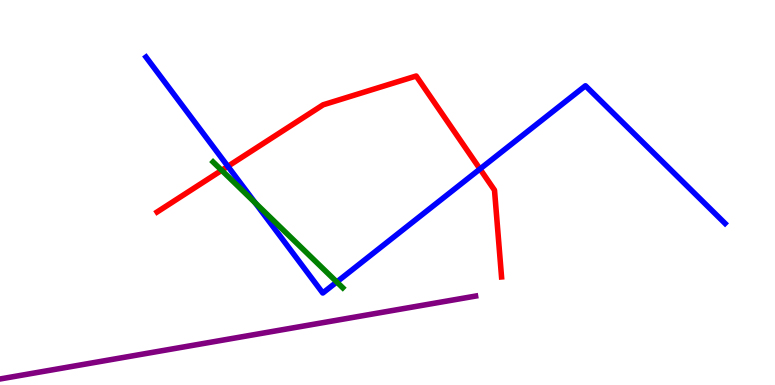[{'lines': ['blue', 'red'], 'intersections': [{'x': 2.94, 'y': 5.68}, {'x': 6.19, 'y': 5.61}]}, {'lines': ['green', 'red'], 'intersections': [{'x': 2.86, 'y': 5.58}]}, {'lines': ['purple', 'red'], 'intersections': []}, {'lines': ['blue', 'green'], 'intersections': [{'x': 3.29, 'y': 4.73}, {'x': 4.35, 'y': 2.68}]}, {'lines': ['blue', 'purple'], 'intersections': []}, {'lines': ['green', 'purple'], 'intersections': []}]